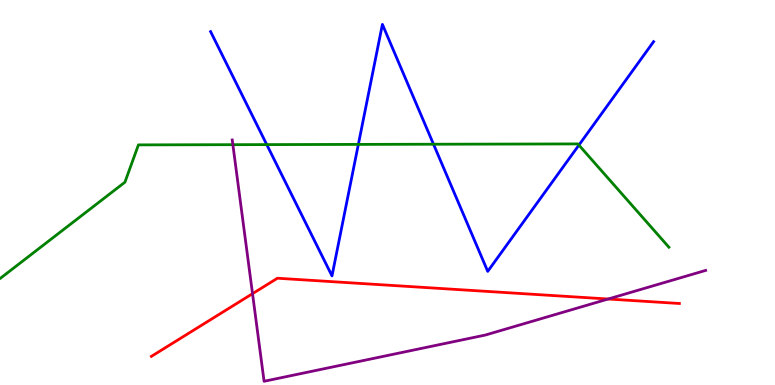[{'lines': ['blue', 'red'], 'intersections': []}, {'lines': ['green', 'red'], 'intersections': []}, {'lines': ['purple', 'red'], 'intersections': [{'x': 3.26, 'y': 2.37}, {'x': 7.85, 'y': 2.23}]}, {'lines': ['blue', 'green'], 'intersections': [{'x': 3.44, 'y': 6.24}, {'x': 4.62, 'y': 6.25}, {'x': 5.59, 'y': 6.25}, {'x': 7.47, 'y': 6.23}]}, {'lines': ['blue', 'purple'], 'intersections': []}, {'lines': ['green', 'purple'], 'intersections': [{'x': 3.0, 'y': 6.24}]}]